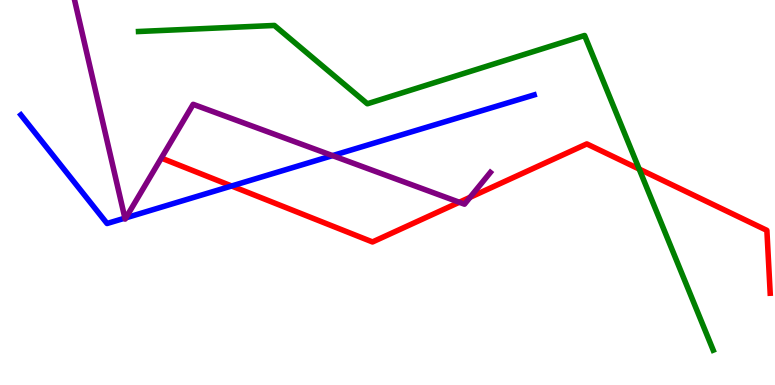[{'lines': ['blue', 'red'], 'intersections': [{'x': 2.99, 'y': 5.17}]}, {'lines': ['green', 'red'], 'intersections': [{'x': 8.25, 'y': 5.61}]}, {'lines': ['purple', 'red'], 'intersections': [{'x': 5.93, 'y': 4.75}, {'x': 6.07, 'y': 4.87}]}, {'lines': ['blue', 'green'], 'intersections': []}, {'lines': ['blue', 'purple'], 'intersections': [{'x': 1.61, 'y': 4.33}, {'x': 1.62, 'y': 4.34}, {'x': 4.29, 'y': 5.96}]}, {'lines': ['green', 'purple'], 'intersections': []}]